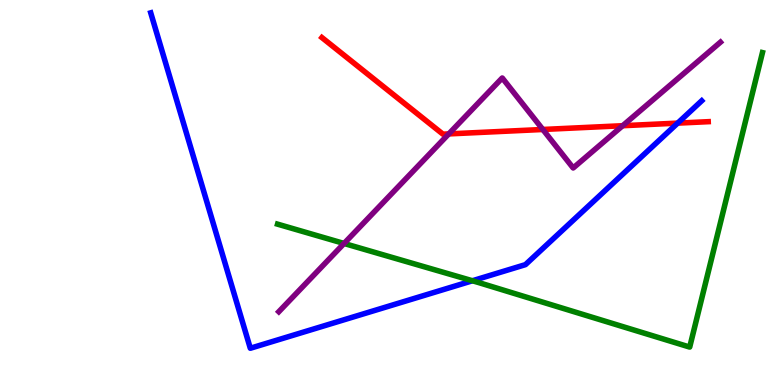[{'lines': ['blue', 'red'], 'intersections': [{'x': 8.74, 'y': 6.8}]}, {'lines': ['green', 'red'], 'intersections': []}, {'lines': ['purple', 'red'], 'intersections': [{'x': 5.79, 'y': 6.52}, {'x': 7.0, 'y': 6.64}, {'x': 8.03, 'y': 6.73}]}, {'lines': ['blue', 'green'], 'intersections': [{'x': 6.1, 'y': 2.71}]}, {'lines': ['blue', 'purple'], 'intersections': []}, {'lines': ['green', 'purple'], 'intersections': [{'x': 4.44, 'y': 3.68}]}]